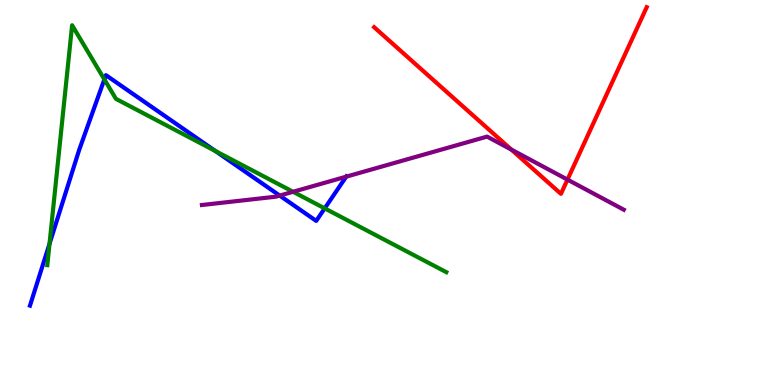[{'lines': ['blue', 'red'], 'intersections': []}, {'lines': ['green', 'red'], 'intersections': []}, {'lines': ['purple', 'red'], 'intersections': [{'x': 6.6, 'y': 6.11}, {'x': 7.32, 'y': 5.33}]}, {'lines': ['blue', 'green'], 'intersections': [{'x': 0.639, 'y': 3.67}, {'x': 1.35, 'y': 7.94}, {'x': 2.78, 'y': 6.08}, {'x': 4.19, 'y': 4.59}]}, {'lines': ['blue', 'purple'], 'intersections': [{'x': 3.61, 'y': 4.92}, {'x': 4.47, 'y': 5.41}]}, {'lines': ['green', 'purple'], 'intersections': [{'x': 3.78, 'y': 5.02}]}]